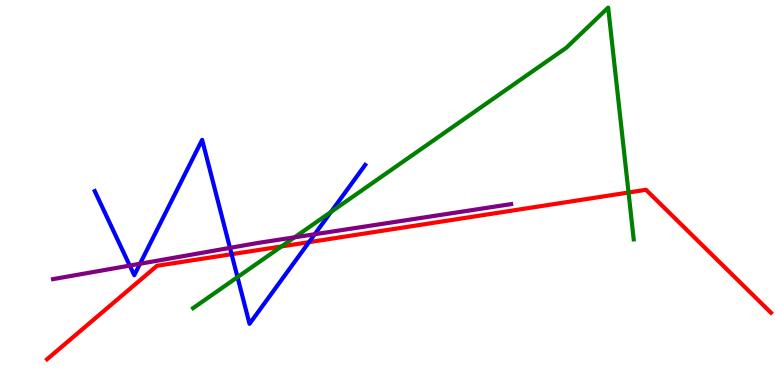[{'lines': ['blue', 'red'], 'intersections': [{'x': 2.99, 'y': 3.4}, {'x': 3.99, 'y': 3.71}]}, {'lines': ['green', 'red'], 'intersections': [{'x': 3.63, 'y': 3.6}, {'x': 8.11, 'y': 5.0}]}, {'lines': ['purple', 'red'], 'intersections': []}, {'lines': ['blue', 'green'], 'intersections': [{'x': 3.06, 'y': 2.8}, {'x': 4.27, 'y': 4.5}]}, {'lines': ['blue', 'purple'], 'intersections': [{'x': 1.67, 'y': 3.1}, {'x': 1.81, 'y': 3.15}, {'x': 2.97, 'y': 3.56}, {'x': 4.06, 'y': 3.92}]}, {'lines': ['green', 'purple'], 'intersections': [{'x': 3.8, 'y': 3.84}]}]